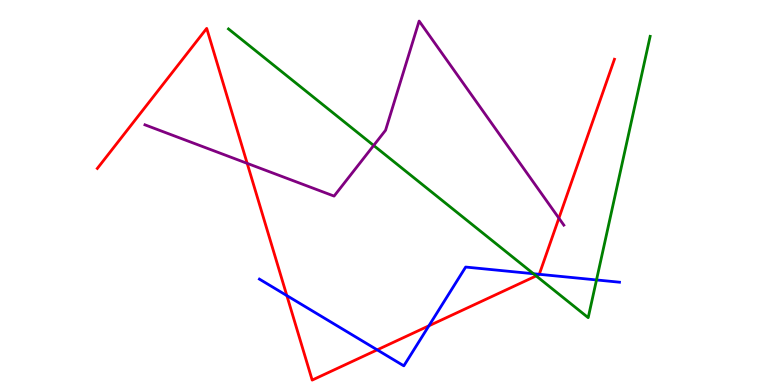[{'lines': ['blue', 'red'], 'intersections': [{'x': 3.7, 'y': 2.32}, {'x': 4.87, 'y': 0.913}, {'x': 5.53, 'y': 1.54}, {'x': 6.96, 'y': 2.88}]}, {'lines': ['green', 'red'], 'intersections': [{'x': 6.92, 'y': 2.83}]}, {'lines': ['purple', 'red'], 'intersections': [{'x': 3.19, 'y': 5.76}, {'x': 7.21, 'y': 4.33}]}, {'lines': ['blue', 'green'], 'intersections': [{'x': 6.88, 'y': 2.89}, {'x': 7.7, 'y': 2.73}]}, {'lines': ['blue', 'purple'], 'intersections': []}, {'lines': ['green', 'purple'], 'intersections': [{'x': 4.82, 'y': 6.22}]}]